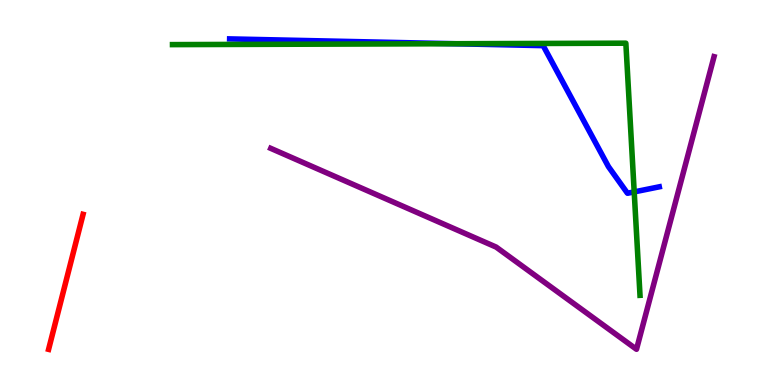[{'lines': ['blue', 'red'], 'intersections': []}, {'lines': ['green', 'red'], 'intersections': []}, {'lines': ['purple', 'red'], 'intersections': []}, {'lines': ['blue', 'green'], 'intersections': [{'x': 5.86, 'y': 8.86}, {'x': 8.18, 'y': 5.02}]}, {'lines': ['blue', 'purple'], 'intersections': []}, {'lines': ['green', 'purple'], 'intersections': []}]